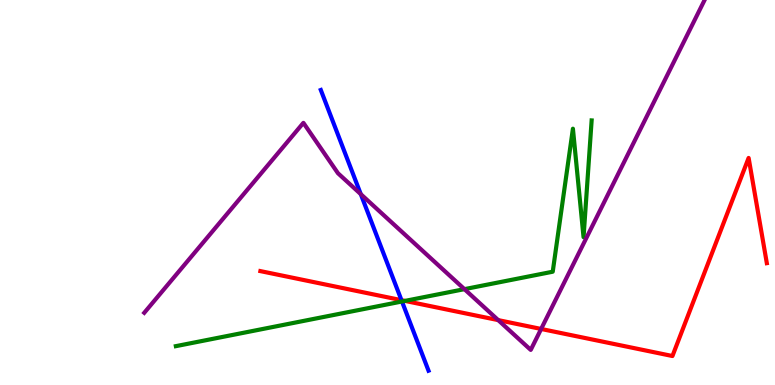[{'lines': ['blue', 'red'], 'intersections': [{'x': 5.18, 'y': 2.2}]}, {'lines': ['green', 'red'], 'intersections': [{'x': 5.23, 'y': 2.18}]}, {'lines': ['purple', 'red'], 'intersections': [{'x': 6.43, 'y': 1.69}, {'x': 6.98, 'y': 1.46}]}, {'lines': ['blue', 'green'], 'intersections': [{'x': 5.19, 'y': 2.17}]}, {'lines': ['blue', 'purple'], 'intersections': [{'x': 4.66, 'y': 4.96}]}, {'lines': ['green', 'purple'], 'intersections': [{'x': 5.99, 'y': 2.49}]}]